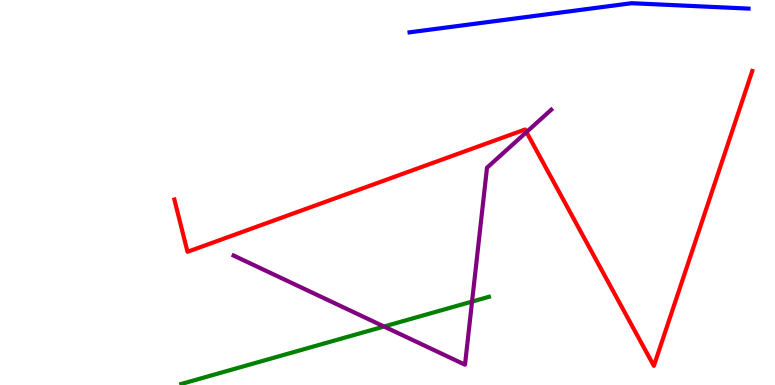[{'lines': ['blue', 'red'], 'intersections': []}, {'lines': ['green', 'red'], 'intersections': []}, {'lines': ['purple', 'red'], 'intersections': [{'x': 6.79, 'y': 6.57}]}, {'lines': ['blue', 'green'], 'intersections': []}, {'lines': ['blue', 'purple'], 'intersections': []}, {'lines': ['green', 'purple'], 'intersections': [{'x': 4.96, 'y': 1.52}, {'x': 6.09, 'y': 2.17}]}]